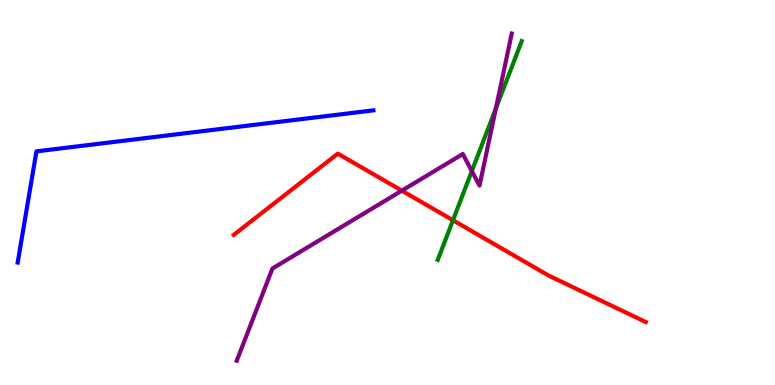[{'lines': ['blue', 'red'], 'intersections': []}, {'lines': ['green', 'red'], 'intersections': [{'x': 5.84, 'y': 4.28}]}, {'lines': ['purple', 'red'], 'intersections': [{'x': 5.19, 'y': 5.05}]}, {'lines': ['blue', 'green'], 'intersections': []}, {'lines': ['blue', 'purple'], 'intersections': []}, {'lines': ['green', 'purple'], 'intersections': [{'x': 6.09, 'y': 5.56}, {'x': 6.4, 'y': 7.18}]}]